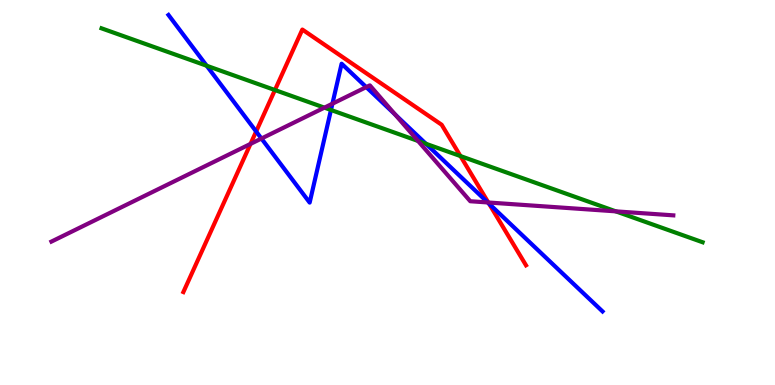[{'lines': ['blue', 'red'], 'intersections': [{'x': 3.31, 'y': 6.59}, {'x': 6.31, 'y': 4.71}]}, {'lines': ['green', 'red'], 'intersections': [{'x': 3.55, 'y': 7.66}, {'x': 5.94, 'y': 5.95}]}, {'lines': ['purple', 'red'], 'intersections': [{'x': 3.23, 'y': 6.26}, {'x': 6.3, 'y': 4.74}]}, {'lines': ['blue', 'green'], 'intersections': [{'x': 2.67, 'y': 8.29}, {'x': 4.27, 'y': 7.14}, {'x': 5.5, 'y': 6.27}]}, {'lines': ['blue', 'purple'], 'intersections': [{'x': 3.37, 'y': 6.4}, {'x': 4.29, 'y': 7.31}, {'x': 4.73, 'y': 7.74}, {'x': 5.1, 'y': 7.02}, {'x': 6.29, 'y': 4.74}]}, {'lines': ['green', 'purple'], 'intersections': [{'x': 4.19, 'y': 7.2}, {'x': 5.39, 'y': 6.34}, {'x': 7.95, 'y': 4.51}]}]